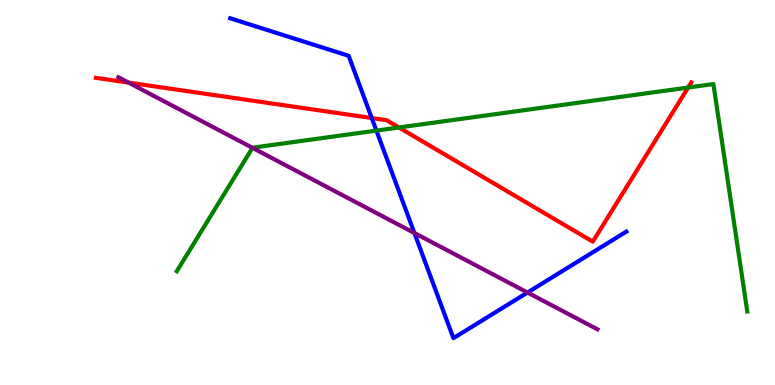[{'lines': ['blue', 'red'], 'intersections': [{'x': 4.8, 'y': 6.93}]}, {'lines': ['green', 'red'], 'intersections': [{'x': 5.15, 'y': 6.69}, {'x': 8.88, 'y': 7.73}]}, {'lines': ['purple', 'red'], 'intersections': [{'x': 1.66, 'y': 7.85}]}, {'lines': ['blue', 'green'], 'intersections': [{'x': 4.86, 'y': 6.61}]}, {'lines': ['blue', 'purple'], 'intersections': [{'x': 5.35, 'y': 3.95}, {'x': 6.81, 'y': 2.4}]}, {'lines': ['green', 'purple'], 'intersections': [{'x': 3.26, 'y': 6.16}]}]